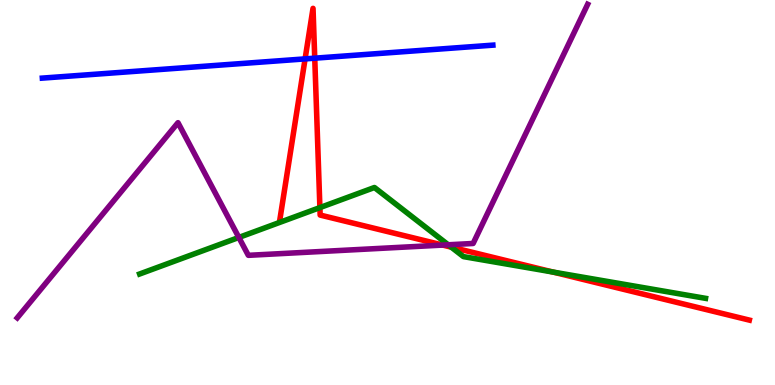[{'lines': ['blue', 'red'], 'intersections': [{'x': 3.94, 'y': 8.47}, {'x': 4.06, 'y': 8.49}]}, {'lines': ['green', 'red'], 'intersections': [{'x': 4.13, 'y': 4.61}, {'x': 5.82, 'y': 3.58}, {'x': 7.13, 'y': 2.93}]}, {'lines': ['purple', 'red'], 'intersections': [{'x': 5.71, 'y': 3.63}]}, {'lines': ['blue', 'green'], 'intersections': []}, {'lines': ['blue', 'purple'], 'intersections': []}, {'lines': ['green', 'purple'], 'intersections': [{'x': 3.08, 'y': 3.83}, {'x': 5.78, 'y': 3.64}]}]